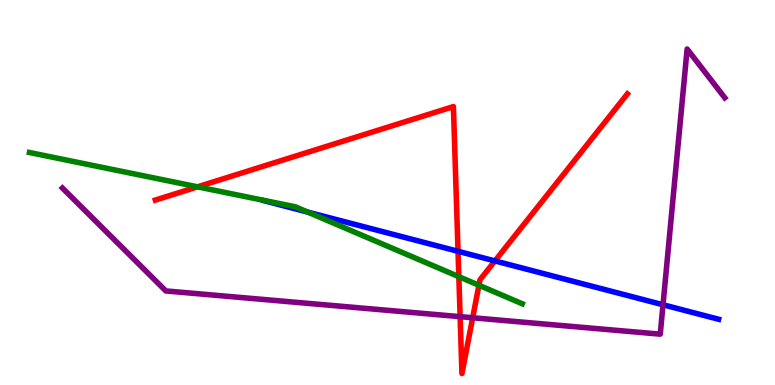[{'lines': ['blue', 'red'], 'intersections': [{'x': 5.91, 'y': 3.47}, {'x': 6.39, 'y': 3.22}]}, {'lines': ['green', 'red'], 'intersections': [{'x': 2.55, 'y': 5.15}, {'x': 5.92, 'y': 2.81}, {'x': 6.18, 'y': 2.59}]}, {'lines': ['purple', 'red'], 'intersections': [{'x': 5.94, 'y': 1.77}, {'x': 6.1, 'y': 1.75}]}, {'lines': ['blue', 'green'], 'intersections': [{'x': 3.97, 'y': 4.49}]}, {'lines': ['blue', 'purple'], 'intersections': [{'x': 8.55, 'y': 2.08}]}, {'lines': ['green', 'purple'], 'intersections': []}]